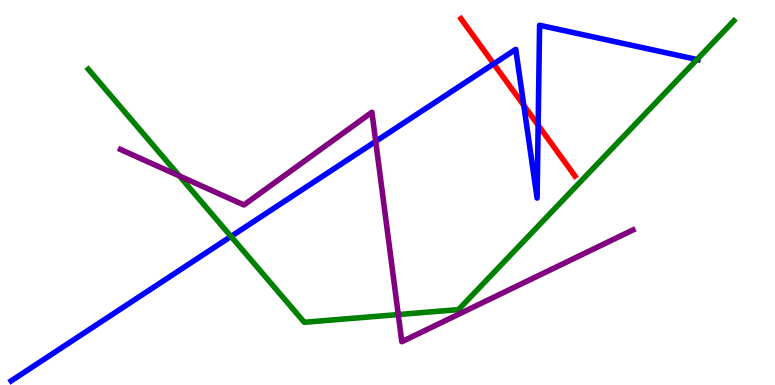[{'lines': ['blue', 'red'], 'intersections': [{'x': 6.37, 'y': 8.34}, {'x': 6.76, 'y': 7.26}, {'x': 6.94, 'y': 6.75}]}, {'lines': ['green', 'red'], 'intersections': []}, {'lines': ['purple', 'red'], 'intersections': []}, {'lines': ['blue', 'green'], 'intersections': [{'x': 2.98, 'y': 3.86}, {'x': 8.99, 'y': 8.45}]}, {'lines': ['blue', 'purple'], 'intersections': [{'x': 4.85, 'y': 6.33}]}, {'lines': ['green', 'purple'], 'intersections': [{'x': 2.31, 'y': 5.43}, {'x': 5.14, 'y': 1.83}]}]